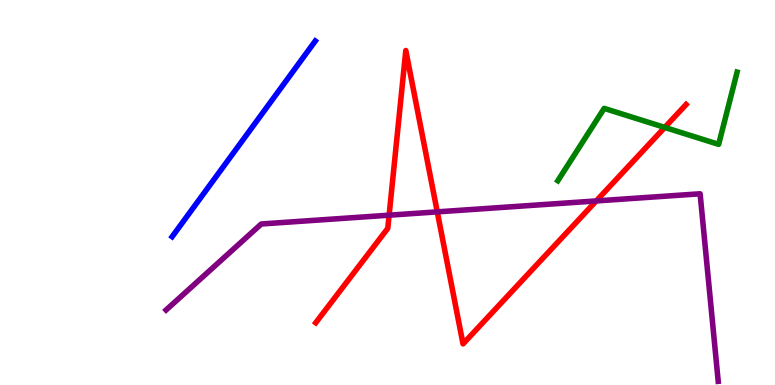[{'lines': ['blue', 'red'], 'intersections': []}, {'lines': ['green', 'red'], 'intersections': [{'x': 8.58, 'y': 6.69}]}, {'lines': ['purple', 'red'], 'intersections': [{'x': 5.02, 'y': 4.41}, {'x': 5.64, 'y': 4.5}, {'x': 7.69, 'y': 4.78}]}, {'lines': ['blue', 'green'], 'intersections': []}, {'lines': ['blue', 'purple'], 'intersections': []}, {'lines': ['green', 'purple'], 'intersections': []}]